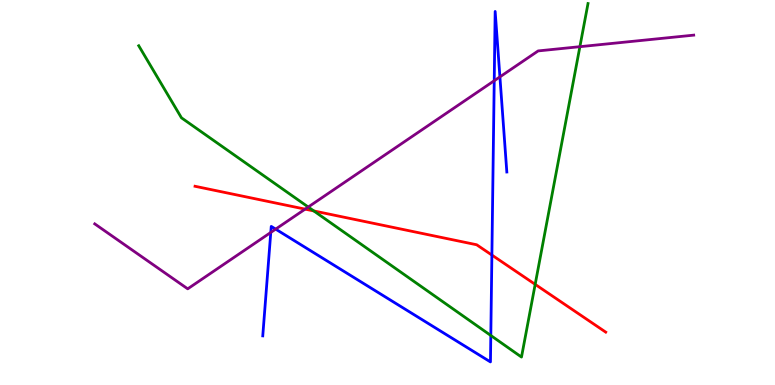[{'lines': ['blue', 'red'], 'intersections': [{'x': 6.35, 'y': 3.38}]}, {'lines': ['green', 'red'], 'intersections': [{'x': 4.05, 'y': 4.52}, {'x': 6.91, 'y': 2.61}]}, {'lines': ['purple', 'red'], 'intersections': [{'x': 3.94, 'y': 4.57}]}, {'lines': ['blue', 'green'], 'intersections': [{'x': 6.33, 'y': 1.29}]}, {'lines': ['blue', 'purple'], 'intersections': [{'x': 3.49, 'y': 3.96}, {'x': 3.56, 'y': 4.05}, {'x': 6.38, 'y': 7.9}, {'x': 6.45, 'y': 8.0}]}, {'lines': ['green', 'purple'], 'intersections': [{'x': 3.98, 'y': 4.62}, {'x': 7.48, 'y': 8.79}]}]